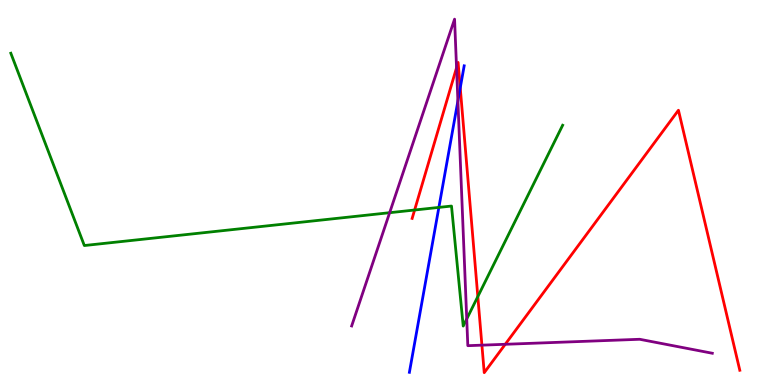[{'lines': ['blue', 'red'], 'intersections': [{'x': 5.94, 'y': 7.72}]}, {'lines': ['green', 'red'], 'intersections': [{'x': 5.35, 'y': 4.55}, {'x': 6.17, 'y': 2.3}]}, {'lines': ['purple', 'red'], 'intersections': [{'x': 5.89, 'y': 8.24}, {'x': 6.22, 'y': 1.03}, {'x': 6.52, 'y': 1.06}]}, {'lines': ['blue', 'green'], 'intersections': [{'x': 5.66, 'y': 4.61}]}, {'lines': ['blue', 'purple'], 'intersections': [{'x': 5.91, 'y': 7.38}]}, {'lines': ['green', 'purple'], 'intersections': [{'x': 5.03, 'y': 4.48}, {'x': 6.02, 'y': 1.72}]}]